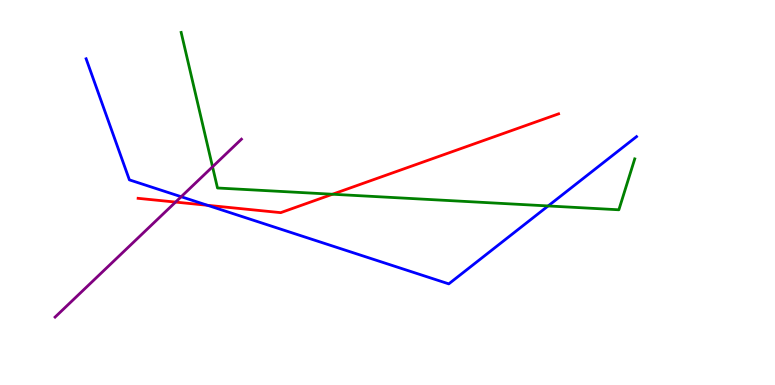[{'lines': ['blue', 'red'], 'intersections': [{'x': 2.68, 'y': 4.67}]}, {'lines': ['green', 'red'], 'intersections': [{'x': 4.29, 'y': 4.95}]}, {'lines': ['purple', 'red'], 'intersections': [{'x': 2.27, 'y': 4.75}]}, {'lines': ['blue', 'green'], 'intersections': [{'x': 7.07, 'y': 4.65}]}, {'lines': ['blue', 'purple'], 'intersections': [{'x': 2.34, 'y': 4.89}]}, {'lines': ['green', 'purple'], 'intersections': [{'x': 2.74, 'y': 5.67}]}]